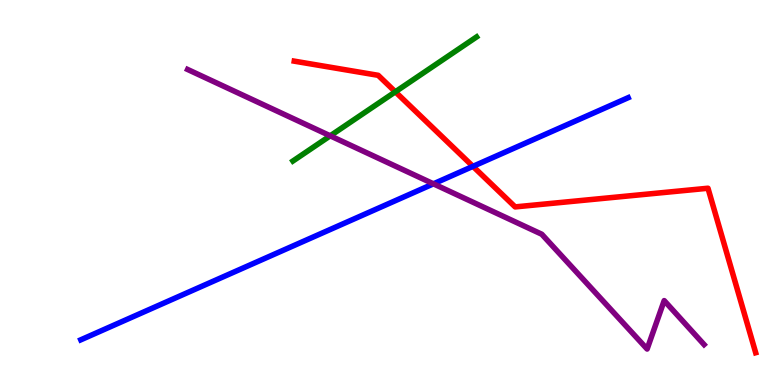[{'lines': ['blue', 'red'], 'intersections': [{'x': 6.1, 'y': 5.68}]}, {'lines': ['green', 'red'], 'intersections': [{'x': 5.1, 'y': 7.62}]}, {'lines': ['purple', 'red'], 'intersections': []}, {'lines': ['blue', 'green'], 'intersections': []}, {'lines': ['blue', 'purple'], 'intersections': [{'x': 5.59, 'y': 5.23}]}, {'lines': ['green', 'purple'], 'intersections': [{'x': 4.26, 'y': 6.47}]}]